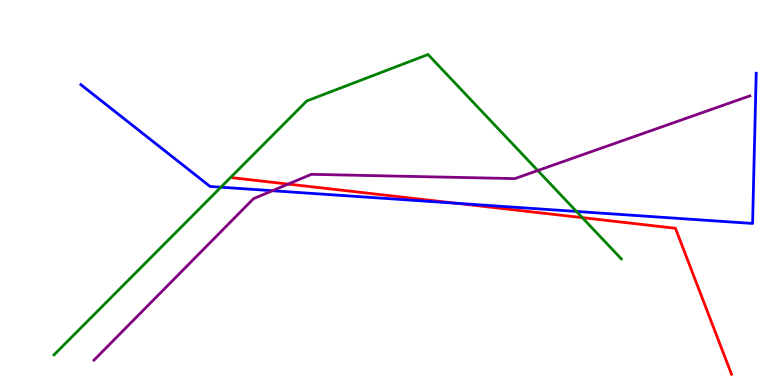[{'lines': ['blue', 'red'], 'intersections': [{'x': 5.88, 'y': 4.72}]}, {'lines': ['green', 'red'], 'intersections': [{'x': 7.51, 'y': 4.35}]}, {'lines': ['purple', 'red'], 'intersections': [{'x': 3.72, 'y': 5.22}]}, {'lines': ['blue', 'green'], 'intersections': [{'x': 2.85, 'y': 5.14}, {'x': 7.44, 'y': 4.51}]}, {'lines': ['blue', 'purple'], 'intersections': [{'x': 3.52, 'y': 5.05}]}, {'lines': ['green', 'purple'], 'intersections': [{'x': 6.94, 'y': 5.57}]}]